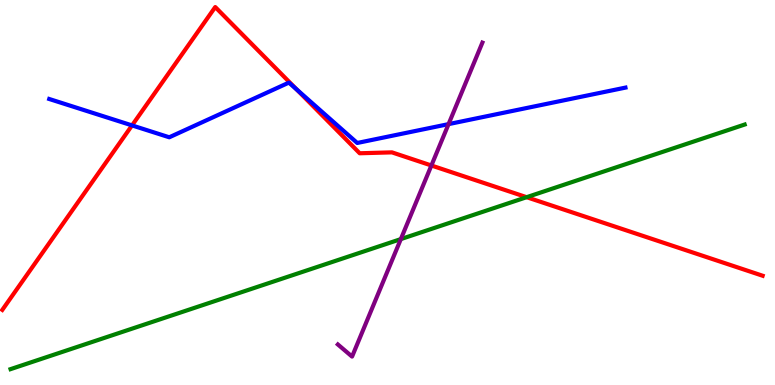[{'lines': ['blue', 'red'], 'intersections': [{'x': 1.7, 'y': 6.74}, {'x': 3.83, 'y': 7.68}]}, {'lines': ['green', 'red'], 'intersections': [{'x': 6.8, 'y': 4.88}]}, {'lines': ['purple', 'red'], 'intersections': [{'x': 5.57, 'y': 5.7}]}, {'lines': ['blue', 'green'], 'intersections': []}, {'lines': ['blue', 'purple'], 'intersections': [{'x': 5.79, 'y': 6.78}]}, {'lines': ['green', 'purple'], 'intersections': [{'x': 5.17, 'y': 3.79}]}]